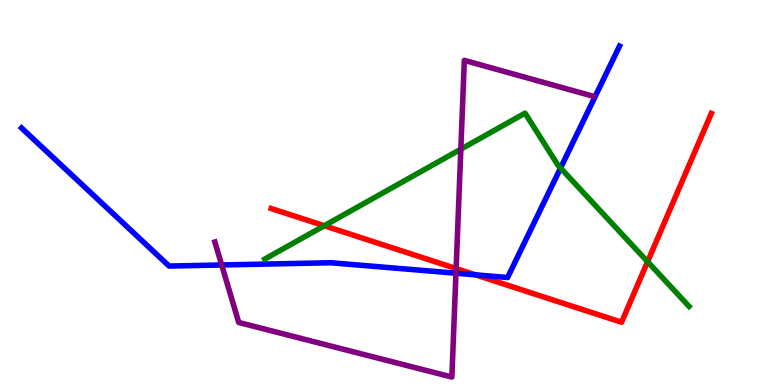[{'lines': ['blue', 'red'], 'intersections': [{'x': 6.14, 'y': 2.86}]}, {'lines': ['green', 'red'], 'intersections': [{'x': 4.18, 'y': 4.14}, {'x': 8.36, 'y': 3.2}]}, {'lines': ['purple', 'red'], 'intersections': [{'x': 5.89, 'y': 3.02}]}, {'lines': ['blue', 'green'], 'intersections': [{'x': 7.23, 'y': 5.64}]}, {'lines': ['blue', 'purple'], 'intersections': [{'x': 2.86, 'y': 3.12}, {'x': 5.88, 'y': 2.9}]}, {'lines': ['green', 'purple'], 'intersections': [{'x': 5.95, 'y': 6.13}]}]